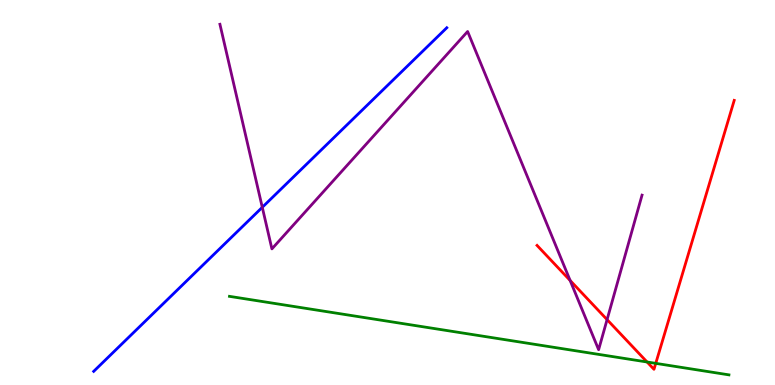[{'lines': ['blue', 'red'], 'intersections': []}, {'lines': ['green', 'red'], 'intersections': [{'x': 8.35, 'y': 0.598}, {'x': 8.46, 'y': 0.562}]}, {'lines': ['purple', 'red'], 'intersections': [{'x': 7.36, 'y': 2.72}, {'x': 7.83, 'y': 1.7}]}, {'lines': ['blue', 'green'], 'intersections': []}, {'lines': ['blue', 'purple'], 'intersections': [{'x': 3.38, 'y': 4.62}]}, {'lines': ['green', 'purple'], 'intersections': []}]